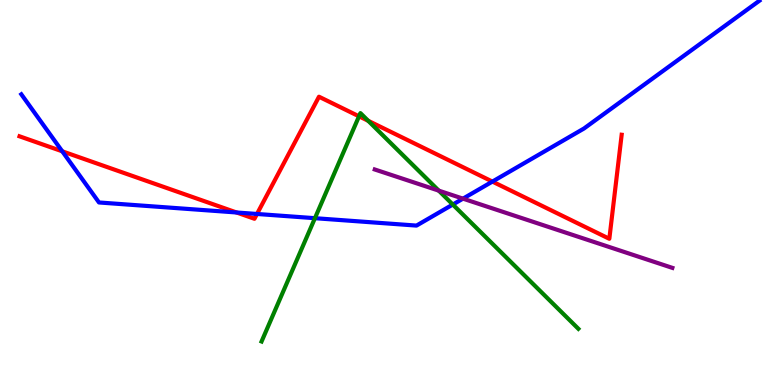[{'lines': ['blue', 'red'], 'intersections': [{'x': 0.803, 'y': 6.07}, {'x': 3.05, 'y': 4.48}, {'x': 3.32, 'y': 4.44}, {'x': 6.35, 'y': 5.28}]}, {'lines': ['green', 'red'], 'intersections': [{'x': 4.63, 'y': 6.98}, {'x': 4.75, 'y': 6.86}]}, {'lines': ['purple', 'red'], 'intersections': []}, {'lines': ['blue', 'green'], 'intersections': [{'x': 4.06, 'y': 4.33}, {'x': 5.84, 'y': 4.69}]}, {'lines': ['blue', 'purple'], 'intersections': [{'x': 5.97, 'y': 4.84}]}, {'lines': ['green', 'purple'], 'intersections': [{'x': 5.66, 'y': 5.05}]}]